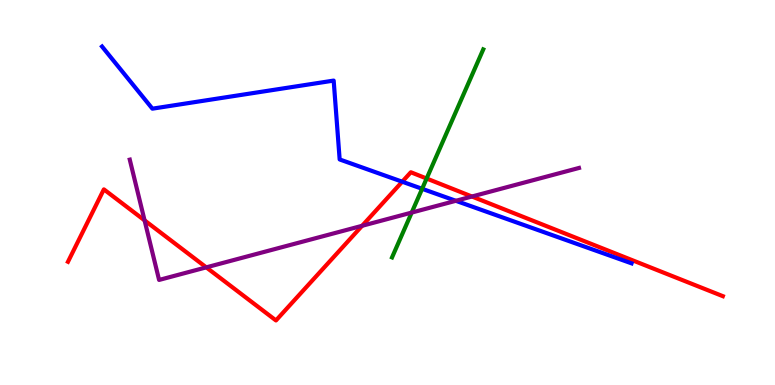[{'lines': ['blue', 'red'], 'intersections': [{'x': 5.19, 'y': 5.28}]}, {'lines': ['green', 'red'], 'intersections': [{'x': 5.5, 'y': 5.36}]}, {'lines': ['purple', 'red'], 'intersections': [{'x': 1.87, 'y': 4.28}, {'x': 2.66, 'y': 3.06}, {'x': 4.67, 'y': 4.14}, {'x': 6.09, 'y': 4.9}]}, {'lines': ['blue', 'green'], 'intersections': [{'x': 5.45, 'y': 5.1}]}, {'lines': ['blue', 'purple'], 'intersections': [{'x': 5.88, 'y': 4.78}]}, {'lines': ['green', 'purple'], 'intersections': [{'x': 5.31, 'y': 4.48}]}]